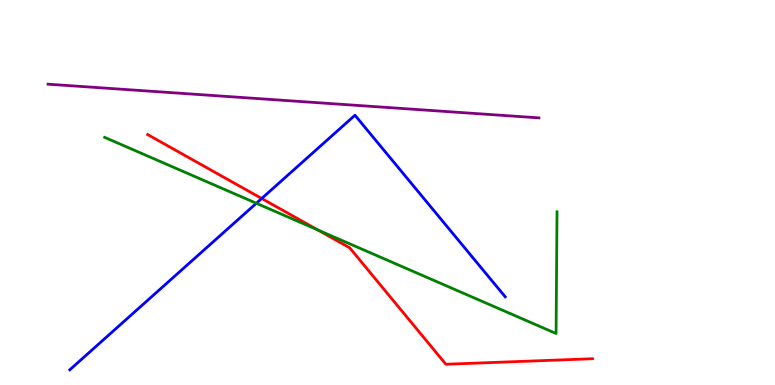[{'lines': ['blue', 'red'], 'intersections': [{'x': 3.38, 'y': 4.84}]}, {'lines': ['green', 'red'], 'intersections': [{'x': 4.1, 'y': 4.02}]}, {'lines': ['purple', 'red'], 'intersections': []}, {'lines': ['blue', 'green'], 'intersections': [{'x': 3.31, 'y': 4.72}]}, {'lines': ['blue', 'purple'], 'intersections': []}, {'lines': ['green', 'purple'], 'intersections': []}]